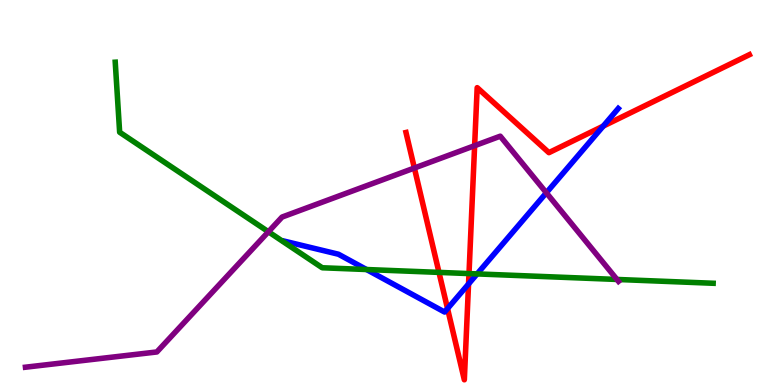[{'lines': ['blue', 'red'], 'intersections': [{'x': 5.77, 'y': 1.98}, {'x': 6.05, 'y': 2.62}, {'x': 7.78, 'y': 6.72}]}, {'lines': ['green', 'red'], 'intersections': [{'x': 5.66, 'y': 2.92}, {'x': 6.05, 'y': 2.89}]}, {'lines': ['purple', 'red'], 'intersections': [{'x': 5.35, 'y': 5.64}, {'x': 6.12, 'y': 6.22}]}, {'lines': ['blue', 'green'], 'intersections': [{'x': 4.73, 'y': 3.0}, {'x': 6.16, 'y': 2.89}]}, {'lines': ['blue', 'purple'], 'intersections': [{'x': 7.05, 'y': 4.99}]}, {'lines': ['green', 'purple'], 'intersections': [{'x': 3.46, 'y': 3.98}, {'x': 7.96, 'y': 2.74}]}]